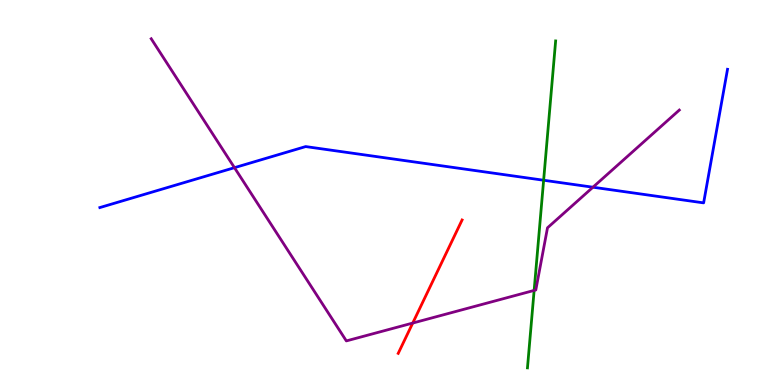[{'lines': ['blue', 'red'], 'intersections': []}, {'lines': ['green', 'red'], 'intersections': []}, {'lines': ['purple', 'red'], 'intersections': [{'x': 5.33, 'y': 1.61}]}, {'lines': ['blue', 'green'], 'intersections': [{'x': 7.01, 'y': 5.32}]}, {'lines': ['blue', 'purple'], 'intersections': [{'x': 3.03, 'y': 5.64}, {'x': 7.65, 'y': 5.14}]}, {'lines': ['green', 'purple'], 'intersections': [{'x': 6.89, 'y': 2.46}]}]